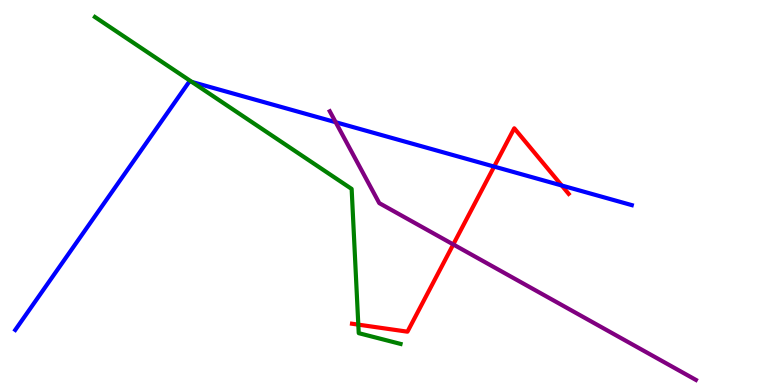[{'lines': ['blue', 'red'], 'intersections': [{'x': 6.38, 'y': 5.67}, {'x': 7.25, 'y': 5.18}]}, {'lines': ['green', 'red'], 'intersections': [{'x': 4.62, 'y': 1.57}]}, {'lines': ['purple', 'red'], 'intersections': [{'x': 5.85, 'y': 3.65}]}, {'lines': ['blue', 'green'], 'intersections': [{'x': 2.48, 'y': 7.87}]}, {'lines': ['blue', 'purple'], 'intersections': [{'x': 4.33, 'y': 6.83}]}, {'lines': ['green', 'purple'], 'intersections': []}]